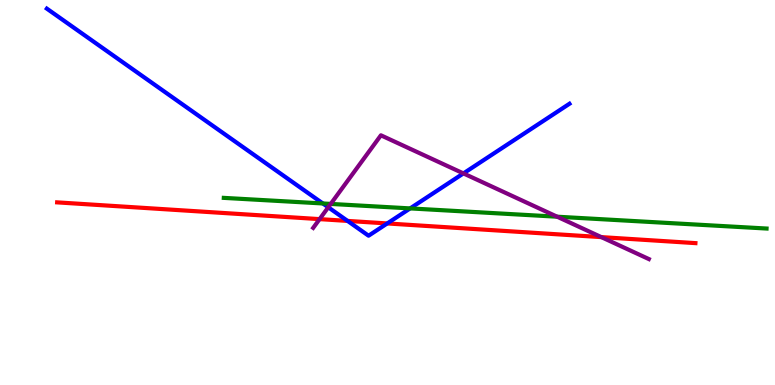[{'lines': ['blue', 'red'], 'intersections': [{'x': 4.48, 'y': 4.26}, {'x': 5.0, 'y': 4.2}]}, {'lines': ['green', 'red'], 'intersections': []}, {'lines': ['purple', 'red'], 'intersections': [{'x': 4.12, 'y': 4.31}, {'x': 7.76, 'y': 3.84}]}, {'lines': ['blue', 'green'], 'intersections': [{'x': 4.17, 'y': 4.72}, {'x': 5.29, 'y': 4.59}]}, {'lines': ['blue', 'purple'], 'intersections': [{'x': 4.24, 'y': 4.62}, {'x': 5.98, 'y': 5.5}]}, {'lines': ['green', 'purple'], 'intersections': [{'x': 4.27, 'y': 4.7}, {'x': 7.19, 'y': 4.37}]}]